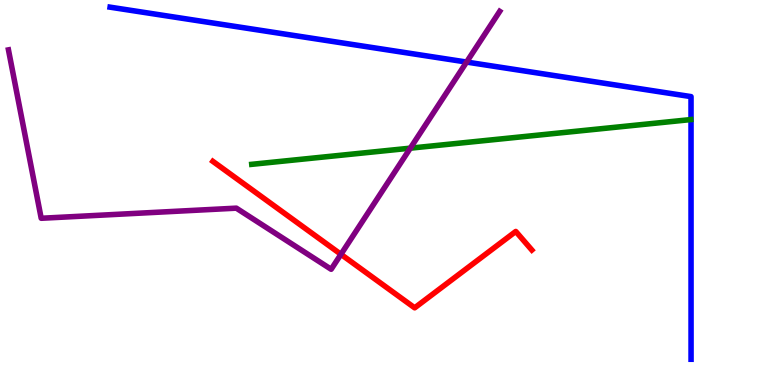[{'lines': ['blue', 'red'], 'intersections': []}, {'lines': ['green', 'red'], 'intersections': []}, {'lines': ['purple', 'red'], 'intersections': [{'x': 4.4, 'y': 3.39}]}, {'lines': ['blue', 'green'], 'intersections': []}, {'lines': ['blue', 'purple'], 'intersections': [{'x': 6.02, 'y': 8.39}]}, {'lines': ['green', 'purple'], 'intersections': [{'x': 5.29, 'y': 6.15}]}]